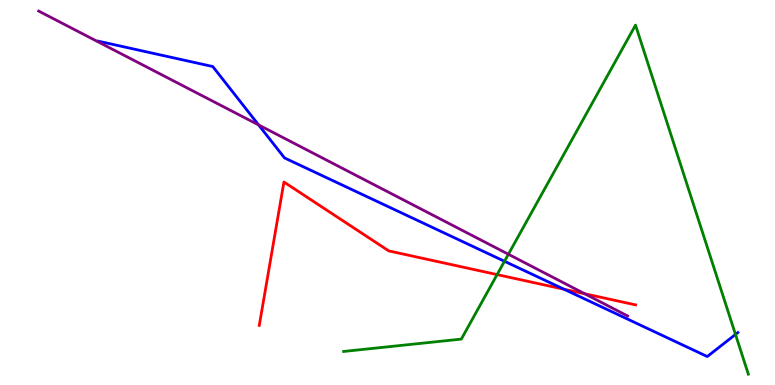[{'lines': ['blue', 'red'], 'intersections': [{'x': 7.28, 'y': 2.49}]}, {'lines': ['green', 'red'], 'intersections': [{'x': 6.41, 'y': 2.87}]}, {'lines': ['purple', 'red'], 'intersections': [{'x': 7.54, 'y': 2.37}]}, {'lines': ['blue', 'green'], 'intersections': [{'x': 6.51, 'y': 3.21}, {'x': 9.49, 'y': 1.31}]}, {'lines': ['blue', 'purple'], 'intersections': [{'x': 3.34, 'y': 6.76}]}, {'lines': ['green', 'purple'], 'intersections': [{'x': 6.56, 'y': 3.4}]}]